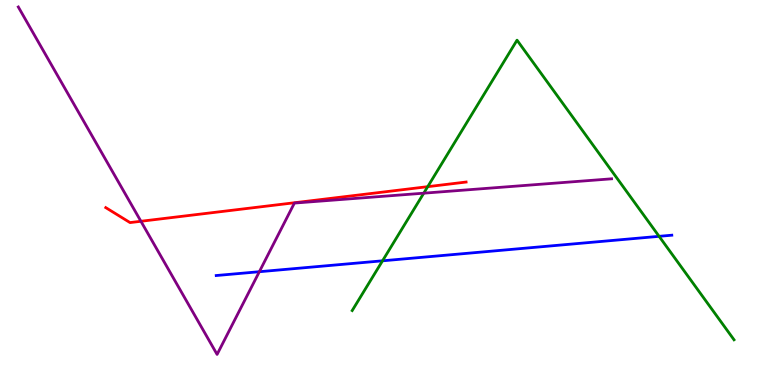[{'lines': ['blue', 'red'], 'intersections': []}, {'lines': ['green', 'red'], 'intersections': [{'x': 5.52, 'y': 5.15}]}, {'lines': ['purple', 'red'], 'intersections': [{'x': 1.82, 'y': 4.25}]}, {'lines': ['blue', 'green'], 'intersections': [{'x': 4.94, 'y': 3.23}, {'x': 8.5, 'y': 3.86}]}, {'lines': ['blue', 'purple'], 'intersections': [{'x': 3.35, 'y': 2.94}]}, {'lines': ['green', 'purple'], 'intersections': [{'x': 5.47, 'y': 4.98}]}]